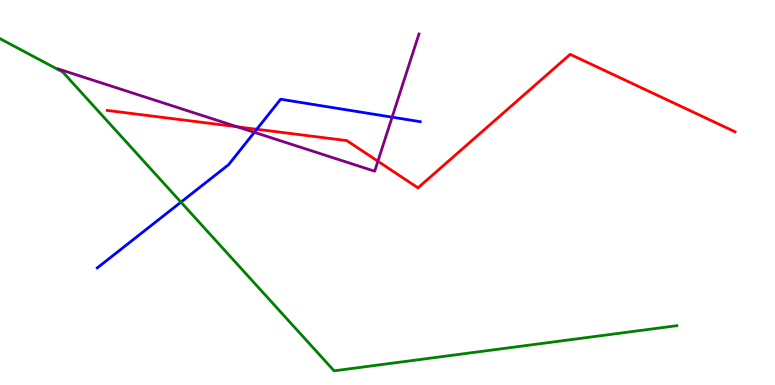[{'lines': ['blue', 'red'], 'intersections': [{'x': 3.31, 'y': 6.64}]}, {'lines': ['green', 'red'], 'intersections': []}, {'lines': ['purple', 'red'], 'intersections': [{'x': 3.06, 'y': 6.71}, {'x': 4.88, 'y': 5.81}]}, {'lines': ['blue', 'green'], 'intersections': [{'x': 2.33, 'y': 4.75}]}, {'lines': ['blue', 'purple'], 'intersections': [{'x': 3.28, 'y': 6.56}, {'x': 5.06, 'y': 6.96}]}, {'lines': ['green', 'purple'], 'intersections': []}]